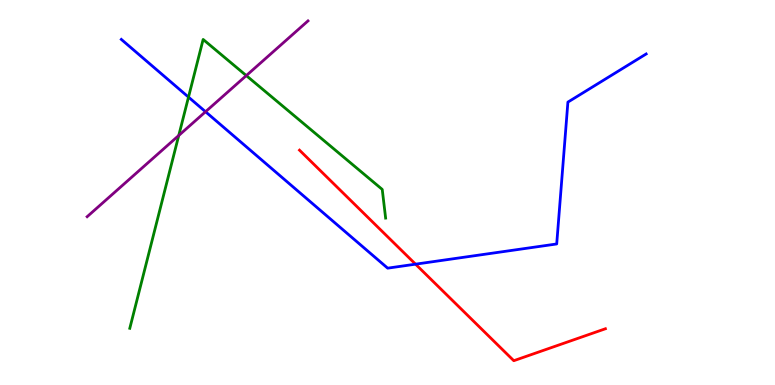[{'lines': ['blue', 'red'], 'intersections': [{'x': 5.36, 'y': 3.14}]}, {'lines': ['green', 'red'], 'intersections': []}, {'lines': ['purple', 'red'], 'intersections': []}, {'lines': ['blue', 'green'], 'intersections': [{'x': 2.43, 'y': 7.48}]}, {'lines': ['blue', 'purple'], 'intersections': [{'x': 2.65, 'y': 7.1}]}, {'lines': ['green', 'purple'], 'intersections': [{'x': 2.31, 'y': 6.48}, {'x': 3.18, 'y': 8.04}]}]